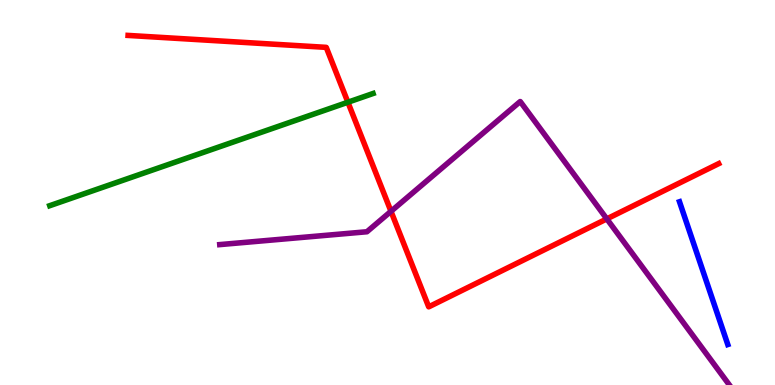[{'lines': ['blue', 'red'], 'intersections': []}, {'lines': ['green', 'red'], 'intersections': [{'x': 4.49, 'y': 7.34}]}, {'lines': ['purple', 'red'], 'intersections': [{'x': 5.04, 'y': 4.51}, {'x': 7.83, 'y': 4.31}]}, {'lines': ['blue', 'green'], 'intersections': []}, {'lines': ['blue', 'purple'], 'intersections': []}, {'lines': ['green', 'purple'], 'intersections': []}]